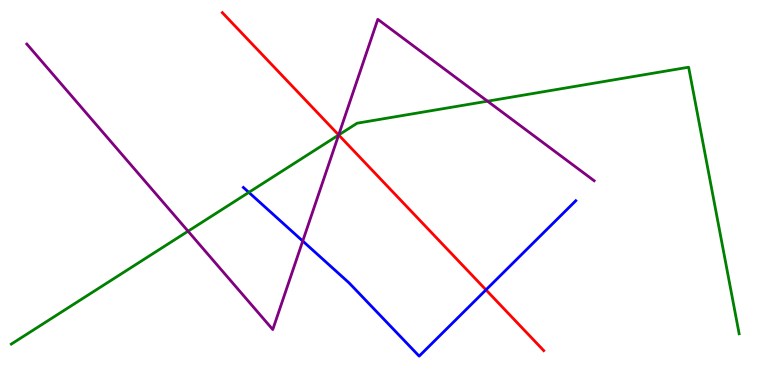[{'lines': ['blue', 'red'], 'intersections': [{'x': 6.27, 'y': 2.47}]}, {'lines': ['green', 'red'], 'intersections': [{'x': 4.37, 'y': 6.49}]}, {'lines': ['purple', 'red'], 'intersections': [{'x': 4.37, 'y': 6.49}]}, {'lines': ['blue', 'green'], 'intersections': [{'x': 3.21, 'y': 5.0}]}, {'lines': ['blue', 'purple'], 'intersections': [{'x': 3.91, 'y': 3.74}]}, {'lines': ['green', 'purple'], 'intersections': [{'x': 2.43, 'y': 3.99}, {'x': 4.37, 'y': 6.49}, {'x': 6.29, 'y': 7.37}]}]